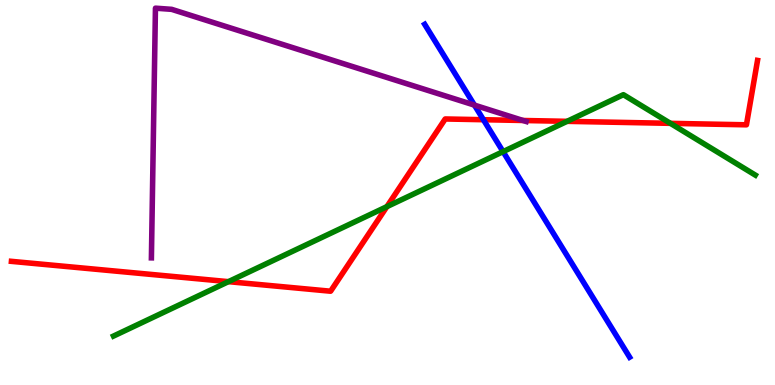[{'lines': ['blue', 'red'], 'intersections': [{'x': 6.24, 'y': 6.89}]}, {'lines': ['green', 'red'], 'intersections': [{'x': 2.95, 'y': 2.68}, {'x': 4.99, 'y': 4.63}, {'x': 7.32, 'y': 6.85}, {'x': 8.65, 'y': 6.8}]}, {'lines': ['purple', 'red'], 'intersections': [{'x': 6.75, 'y': 6.87}]}, {'lines': ['blue', 'green'], 'intersections': [{'x': 6.49, 'y': 6.06}]}, {'lines': ['blue', 'purple'], 'intersections': [{'x': 6.12, 'y': 7.27}]}, {'lines': ['green', 'purple'], 'intersections': []}]